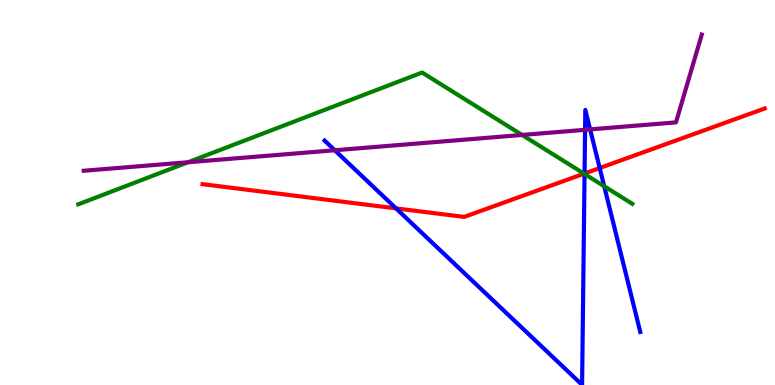[{'lines': ['blue', 'red'], 'intersections': [{'x': 5.11, 'y': 4.59}, {'x': 7.54, 'y': 5.49}, {'x': 7.74, 'y': 5.64}]}, {'lines': ['green', 'red'], 'intersections': [{'x': 7.54, 'y': 5.49}]}, {'lines': ['purple', 'red'], 'intersections': []}, {'lines': ['blue', 'green'], 'intersections': [{'x': 7.54, 'y': 5.48}, {'x': 7.8, 'y': 5.16}]}, {'lines': ['blue', 'purple'], 'intersections': [{'x': 4.32, 'y': 6.1}, {'x': 7.55, 'y': 6.63}, {'x': 7.61, 'y': 6.64}]}, {'lines': ['green', 'purple'], 'intersections': [{'x': 2.43, 'y': 5.79}, {'x': 6.74, 'y': 6.49}]}]